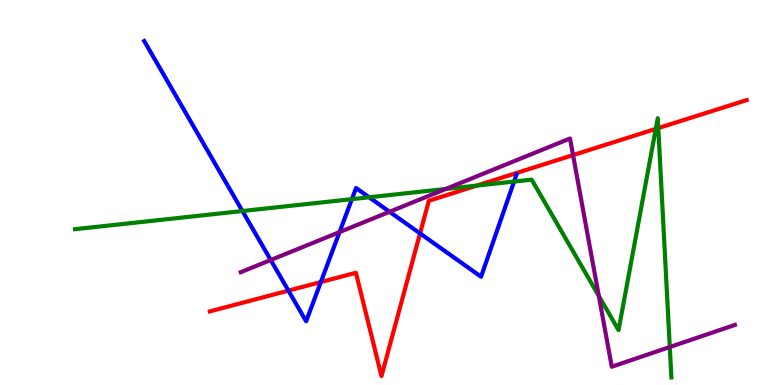[{'lines': ['blue', 'red'], 'intersections': [{'x': 3.72, 'y': 2.45}, {'x': 4.14, 'y': 2.67}, {'x': 5.42, 'y': 3.94}]}, {'lines': ['green', 'red'], 'intersections': [{'x': 6.15, 'y': 5.18}, {'x': 8.46, 'y': 6.65}, {'x': 8.49, 'y': 6.67}]}, {'lines': ['purple', 'red'], 'intersections': [{'x': 7.39, 'y': 5.97}]}, {'lines': ['blue', 'green'], 'intersections': [{'x': 3.13, 'y': 4.52}, {'x': 4.54, 'y': 4.83}, {'x': 4.76, 'y': 4.88}, {'x': 6.63, 'y': 5.28}]}, {'lines': ['blue', 'purple'], 'intersections': [{'x': 3.49, 'y': 3.25}, {'x': 4.38, 'y': 3.97}, {'x': 5.03, 'y': 4.5}]}, {'lines': ['green', 'purple'], 'intersections': [{'x': 5.75, 'y': 5.09}, {'x': 7.73, 'y': 2.31}, {'x': 8.64, 'y': 0.986}]}]